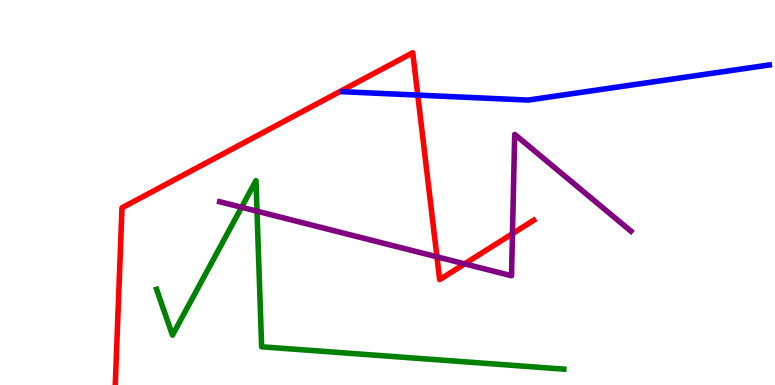[{'lines': ['blue', 'red'], 'intersections': [{'x': 5.39, 'y': 7.53}]}, {'lines': ['green', 'red'], 'intersections': []}, {'lines': ['purple', 'red'], 'intersections': [{'x': 5.64, 'y': 3.33}, {'x': 6.0, 'y': 3.15}, {'x': 6.61, 'y': 3.93}]}, {'lines': ['blue', 'green'], 'intersections': []}, {'lines': ['blue', 'purple'], 'intersections': []}, {'lines': ['green', 'purple'], 'intersections': [{'x': 3.12, 'y': 4.62}, {'x': 3.32, 'y': 4.51}]}]